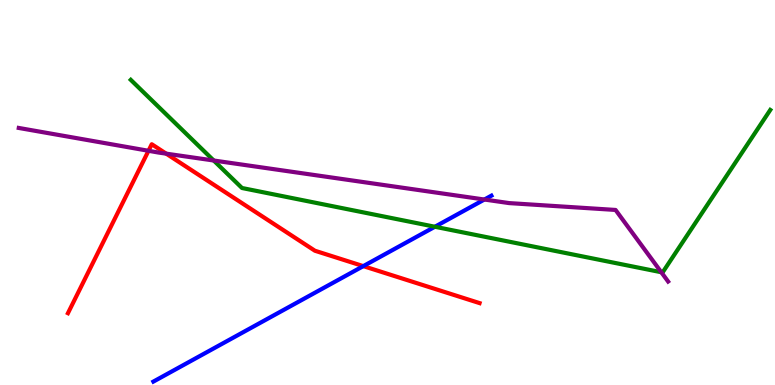[{'lines': ['blue', 'red'], 'intersections': [{'x': 4.69, 'y': 3.09}]}, {'lines': ['green', 'red'], 'intersections': []}, {'lines': ['purple', 'red'], 'intersections': [{'x': 1.92, 'y': 6.08}, {'x': 2.14, 'y': 6.01}]}, {'lines': ['blue', 'green'], 'intersections': [{'x': 5.61, 'y': 4.11}]}, {'lines': ['blue', 'purple'], 'intersections': [{'x': 6.25, 'y': 4.82}]}, {'lines': ['green', 'purple'], 'intersections': [{'x': 2.76, 'y': 5.83}, {'x': 8.53, 'y': 2.93}]}]